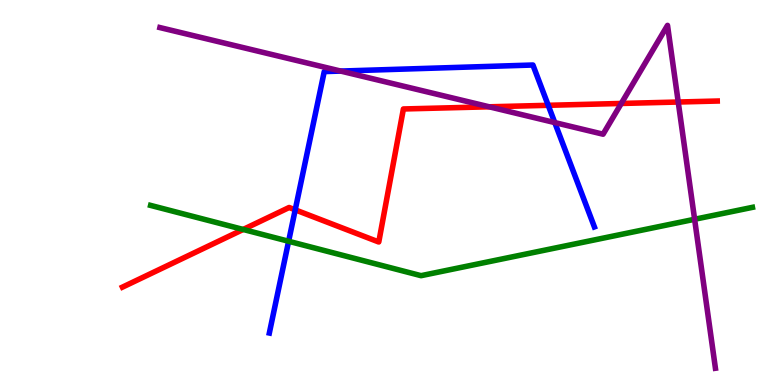[{'lines': ['blue', 'red'], 'intersections': [{'x': 3.81, 'y': 4.55}, {'x': 7.07, 'y': 7.26}]}, {'lines': ['green', 'red'], 'intersections': [{'x': 3.14, 'y': 4.04}]}, {'lines': ['purple', 'red'], 'intersections': [{'x': 6.31, 'y': 7.23}, {'x': 8.02, 'y': 7.31}, {'x': 8.75, 'y': 7.35}]}, {'lines': ['blue', 'green'], 'intersections': [{'x': 3.72, 'y': 3.73}]}, {'lines': ['blue', 'purple'], 'intersections': [{'x': 4.4, 'y': 8.15}, {'x': 7.16, 'y': 6.82}]}, {'lines': ['green', 'purple'], 'intersections': [{'x': 8.96, 'y': 4.3}]}]